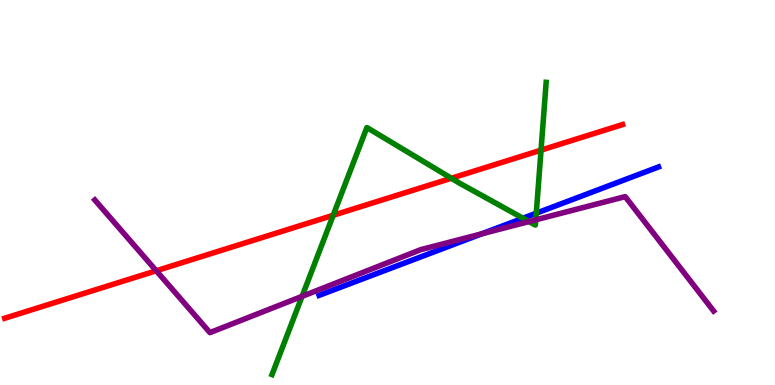[{'lines': ['blue', 'red'], 'intersections': []}, {'lines': ['green', 'red'], 'intersections': [{'x': 4.3, 'y': 4.41}, {'x': 5.82, 'y': 5.37}, {'x': 6.98, 'y': 6.1}]}, {'lines': ['purple', 'red'], 'intersections': [{'x': 2.02, 'y': 2.97}]}, {'lines': ['blue', 'green'], 'intersections': [{'x': 6.75, 'y': 4.33}, {'x': 6.92, 'y': 4.46}]}, {'lines': ['blue', 'purple'], 'intersections': [{'x': 6.22, 'y': 3.93}]}, {'lines': ['green', 'purple'], 'intersections': [{'x': 3.9, 'y': 2.3}, {'x': 6.83, 'y': 4.25}, {'x': 6.91, 'y': 4.29}]}]